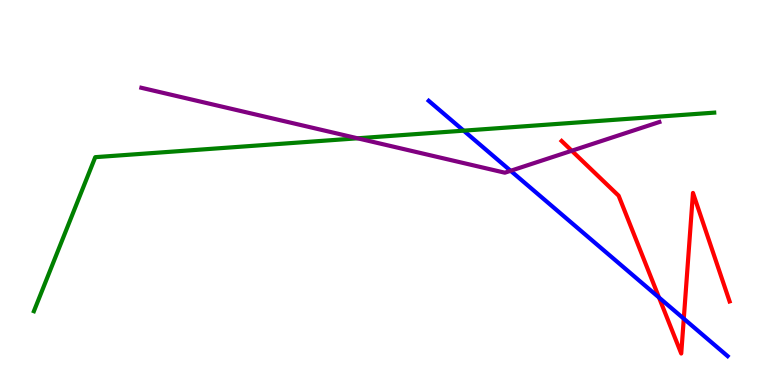[{'lines': ['blue', 'red'], 'intersections': [{'x': 8.5, 'y': 2.27}, {'x': 8.82, 'y': 1.72}]}, {'lines': ['green', 'red'], 'intersections': []}, {'lines': ['purple', 'red'], 'intersections': [{'x': 7.38, 'y': 6.08}]}, {'lines': ['blue', 'green'], 'intersections': [{'x': 5.98, 'y': 6.61}]}, {'lines': ['blue', 'purple'], 'intersections': [{'x': 6.59, 'y': 5.56}]}, {'lines': ['green', 'purple'], 'intersections': [{'x': 4.61, 'y': 6.41}]}]